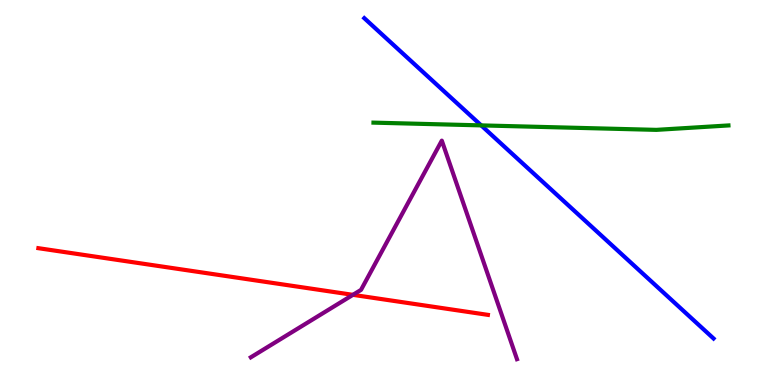[{'lines': ['blue', 'red'], 'intersections': []}, {'lines': ['green', 'red'], 'intersections': []}, {'lines': ['purple', 'red'], 'intersections': [{'x': 4.55, 'y': 2.34}]}, {'lines': ['blue', 'green'], 'intersections': [{'x': 6.21, 'y': 6.74}]}, {'lines': ['blue', 'purple'], 'intersections': []}, {'lines': ['green', 'purple'], 'intersections': []}]